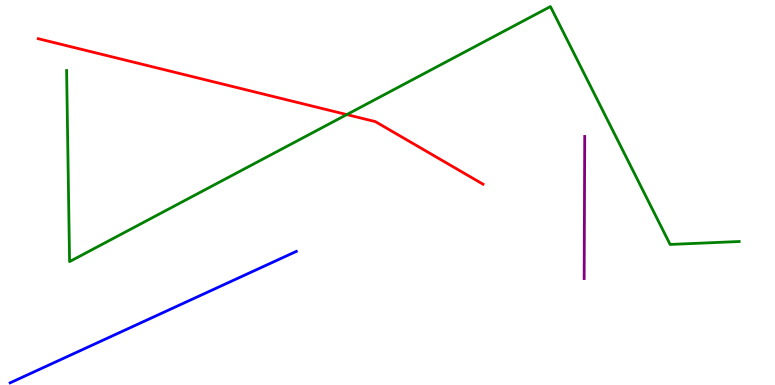[{'lines': ['blue', 'red'], 'intersections': []}, {'lines': ['green', 'red'], 'intersections': [{'x': 4.47, 'y': 7.02}]}, {'lines': ['purple', 'red'], 'intersections': []}, {'lines': ['blue', 'green'], 'intersections': []}, {'lines': ['blue', 'purple'], 'intersections': []}, {'lines': ['green', 'purple'], 'intersections': []}]